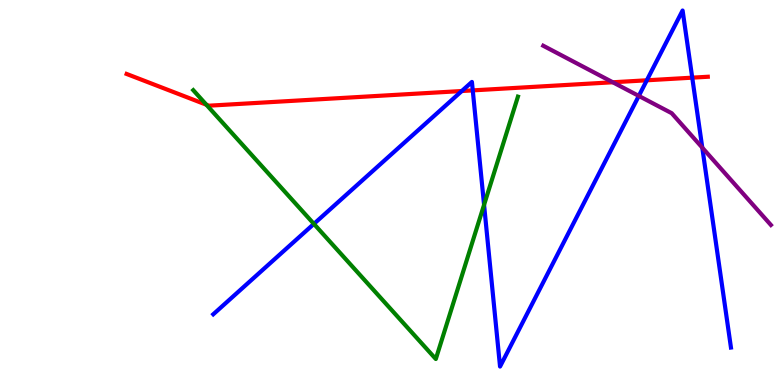[{'lines': ['blue', 'red'], 'intersections': [{'x': 5.96, 'y': 7.64}, {'x': 6.1, 'y': 7.65}, {'x': 8.35, 'y': 7.91}, {'x': 8.93, 'y': 7.98}]}, {'lines': ['green', 'red'], 'intersections': [{'x': 2.66, 'y': 7.28}]}, {'lines': ['purple', 'red'], 'intersections': [{'x': 7.91, 'y': 7.86}]}, {'lines': ['blue', 'green'], 'intersections': [{'x': 4.05, 'y': 4.18}, {'x': 6.25, 'y': 4.68}]}, {'lines': ['blue', 'purple'], 'intersections': [{'x': 8.24, 'y': 7.51}, {'x': 9.06, 'y': 6.16}]}, {'lines': ['green', 'purple'], 'intersections': []}]